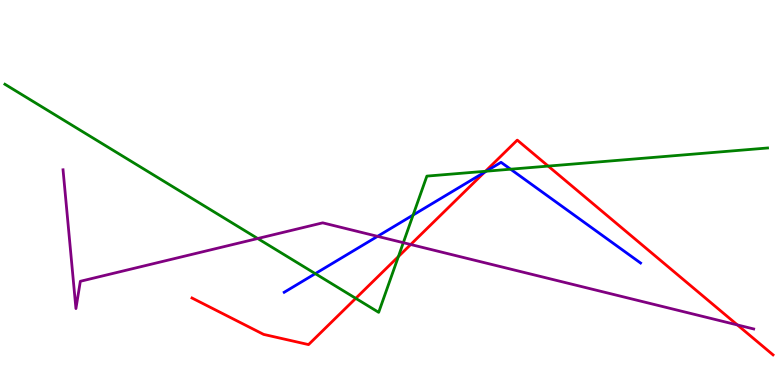[{'lines': ['blue', 'red'], 'intersections': [{'x': 6.25, 'y': 5.52}]}, {'lines': ['green', 'red'], 'intersections': [{'x': 4.59, 'y': 2.25}, {'x': 5.14, 'y': 3.34}, {'x': 6.26, 'y': 5.55}, {'x': 7.07, 'y': 5.69}]}, {'lines': ['purple', 'red'], 'intersections': [{'x': 5.3, 'y': 3.65}, {'x': 9.52, 'y': 1.56}]}, {'lines': ['blue', 'green'], 'intersections': [{'x': 4.07, 'y': 2.89}, {'x': 5.33, 'y': 4.41}, {'x': 6.27, 'y': 5.55}, {'x': 6.59, 'y': 5.61}]}, {'lines': ['blue', 'purple'], 'intersections': [{'x': 4.87, 'y': 3.86}]}, {'lines': ['green', 'purple'], 'intersections': [{'x': 3.33, 'y': 3.8}, {'x': 5.2, 'y': 3.7}]}]